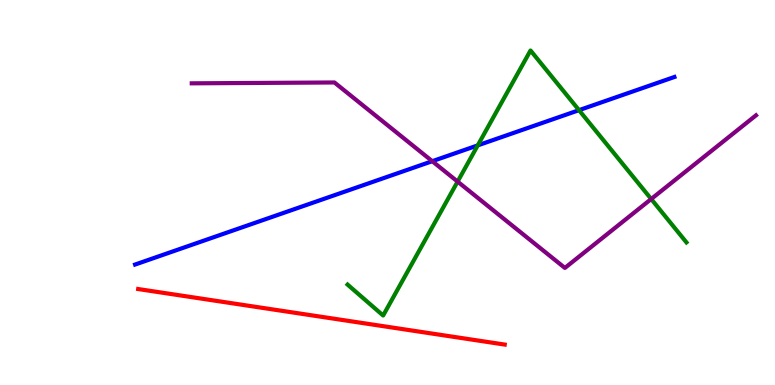[{'lines': ['blue', 'red'], 'intersections': []}, {'lines': ['green', 'red'], 'intersections': []}, {'lines': ['purple', 'red'], 'intersections': []}, {'lines': ['blue', 'green'], 'intersections': [{'x': 6.16, 'y': 6.22}, {'x': 7.47, 'y': 7.14}]}, {'lines': ['blue', 'purple'], 'intersections': [{'x': 5.58, 'y': 5.81}]}, {'lines': ['green', 'purple'], 'intersections': [{'x': 5.9, 'y': 5.28}, {'x': 8.4, 'y': 4.83}]}]